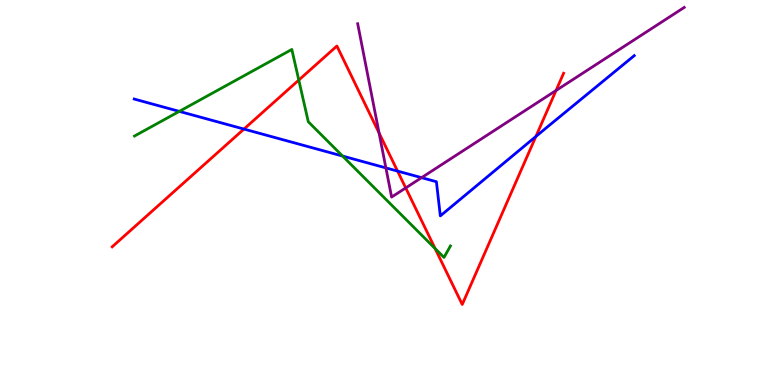[{'lines': ['blue', 'red'], 'intersections': [{'x': 3.15, 'y': 6.65}, {'x': 5.13, 'y': 5.56}, {'x': 6.91, 'y': 6.45}]}, {'lines': ['green', 'red'], 'intersections': [{'x': 3.86, 'y': 7.92}, {'x': 5.61, 'y': 3.54}]}, {'lines': ['purple', 'red'], 'intersections': [{'x': 4.89, 'y': 6.55}, {'x': 5.24, 'y': 5.12}, {'x': 7.17, 'y': 7.65}]}, {'lines': ['blue', 'green'], 'intersections': [{'x': 2.31, 'y': 7.11}, {'x': 4.42, 'y': 5.95}]}, {'lines': ['blue', 'purple'], 'intersections': [{'x': 4.98, 'y': 5.64}, {'x': 5.44, 'y': 5.39}]}, {'lines': ['green', 'purple'], 'intersections': []}]